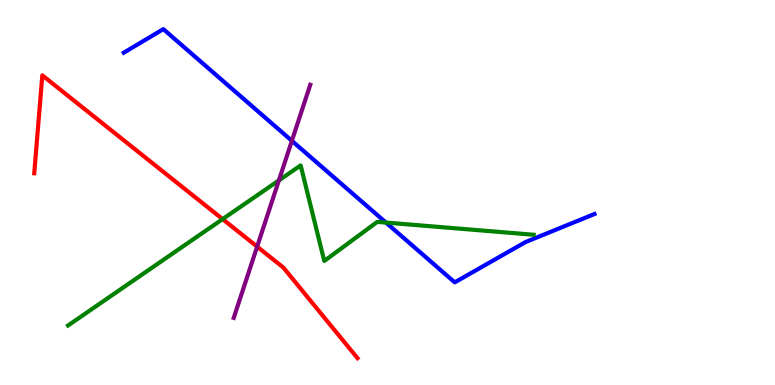[{'lines': ['blue', 'red'], 'intersections': []}, {'lines': ['green', 'red'], 'intersections': [{'x': 2.87, 'y': 4.31}]}, {'lines': ['purple', 'red'], 'intersections': [{'x': 3.32, 'y': 3.59}]}, {'lines': ['blue', 'green'], 'intersections': [{'x': 4.98, 'y': 4.22}]}, {'lines': ['blue', 'purple'], 'intersections': [{'x': 3.77, 'y': 6.34}]}, {'lines': ['green', 'purple'], 'intersections': [{'x': 3.6, 'y': 5.31}]}]